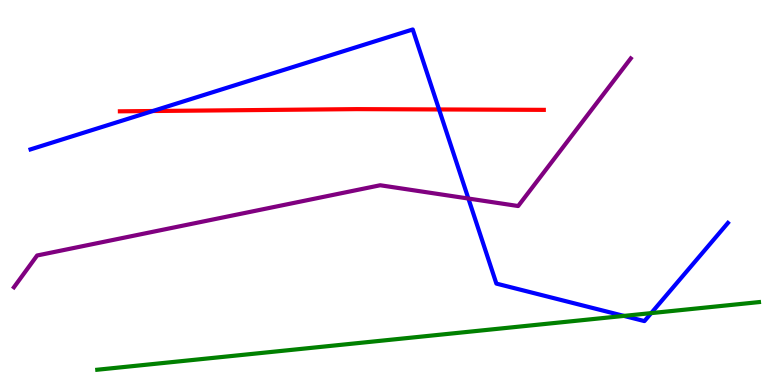[{'lines': ['blue', 'red'], 'intersections': [{'x': 1.97, 'y': 7.12}, {'x': 5.67, 'y': 7.16}]}, {'lines': ['green', 'red'], 'intersections': []}, {'lines': ['purple', 'red'], 'intersections': []}, {'lines': ['blue', 'green'], 'intersections': [{'x': 8.05, 'y': 1.79}, {'x': 8.4, 'y': 1.87}]}, {'lines': ['blue', 'purple'], 'intersections': [{'x': 6.04, 'y': 4.84}]}, {'lines': ['green', 'purple'], 'intersections': []}]